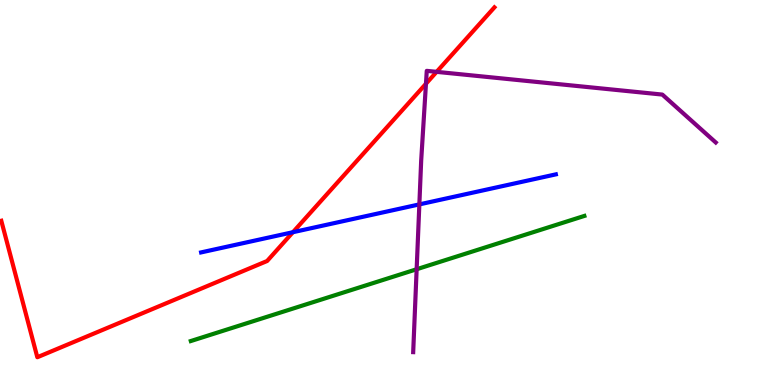[{'lines': ['blue', 'red'], 'intersections': [{'x': 3.78, 'y': 3.97}]}, {'lines': ['green', 'red'], 'intersections': []}, {'lines': ['purple', 'red'], 'intersections': [{'x': 5.5, 'y': 7.82}, {'x': 5.63, 'y': 8.13}]}, {'lines': ['blue', 'green'], 'intersections': []}, {'lines': ['blue', 'purple'], 'intersections': [{'x': 5.41, 'y': 4.69}]}, {'lines': ['green', 'purple'], 'intersections': [{'x': 5.38, 'y': 3.01}]}]